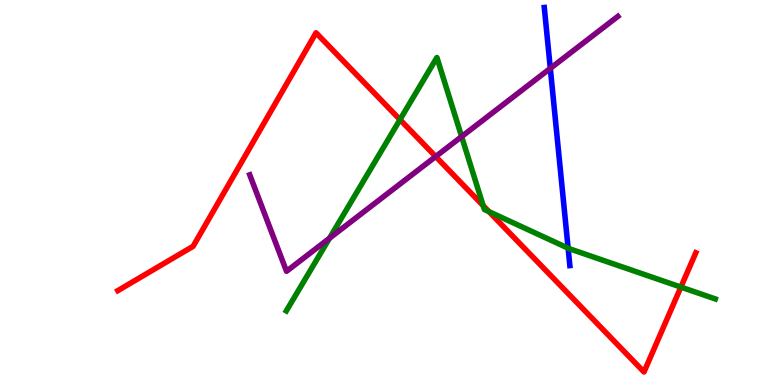[{'lines': ['blue', 'red'], 'intersections': []}, {'lines': ['green', 'red'], 'intersections': [{'x': 5.16, 'y': 6.89}, {'x': 6.23, 'y': 4.66}, {'x': 6.31, 'y': 4.5}, {'x': 8.79, 'y': 2.54}]}, {'lines': ['purple', 'red'], 'intersections': [{'x': 5.62, 'y': 5.93}]}, {'lines': ['blue', 'green'], 'intersections': [{'x': 7.33, 'y': 3.55}]}, {'lines': ['blue', 'purple'], 'intersections': [{'x': 7.1, 'y': 8.22}]}, {'lines': ['green', 'purple'], 'intersections': [{'x': 4.25, 'y': 3.81}, {'x': 5.96, 'y': 6.45}]}]